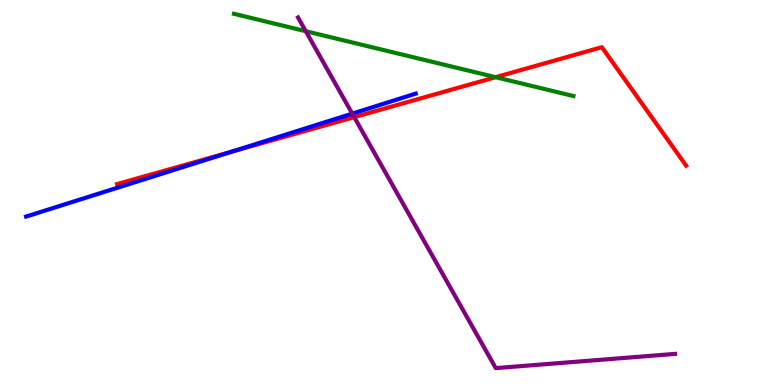[{'lines': ['blue', 'red'], 'intersections': [{'x': 2.98, 'y': 6.06}]}, {'lines': ['green', 'red'], 'intersections': [{'x': 6.4, 'y': 8.0}]}, {'lines': ['purple', 'red'], 'intersections': [{'x': 4.57, 'y': 6.96}]}, {'lines': ['blue', 'green'], 'intersections': []}, {'lines': ['blue', 'purple'], 'intersections': [{'x': 4.55, 'y': 7.05}]}, {'lines': ['green', 'purple'], 'intersections': [{'x': 3.95, 'y': 9.19}]}]